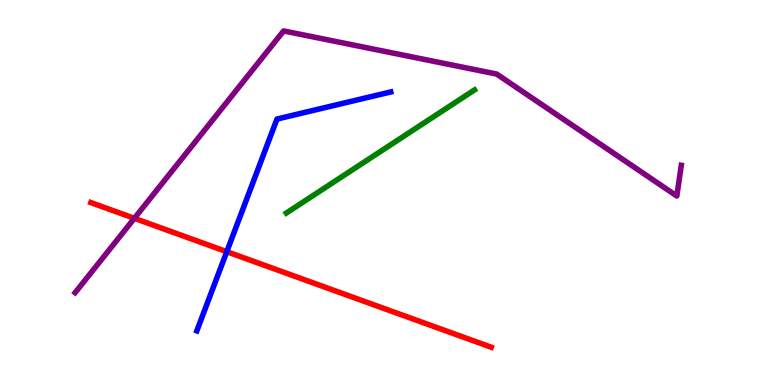[{'lines': ['blue', 'red'], 'intersections': [{'x': 2.93, 'y': 3.46}]}, {'lines': ['green', 'red'], 'intersections': []}, {'lines': ['purple', 'red'], 'intersections': [{'x': 1.73, 'y': 4.33}]}, {'lines': ['blue', 'green'], 'intersections': []}, {'lines': ['blue', 'purple'], 'intersections': []}, {'lines': ['green', 'purple'], 'intersections': []}]